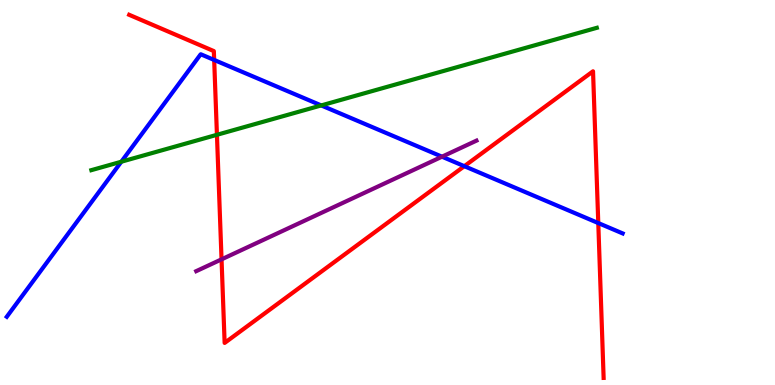[{'lines': ['blue', 'red'], 'intersections': [{'x': 2.76, 'y': 8.44}, {'x': 5.99, 'y': 5.68}, {'x': 7.72, 'y': 4.21}]}, {'lines': ['green', 'red'], 'intersections': [{'x': 2.8, 'y': 6.5}]}, {'lines': ['purple', 'red'], 'intersections': [{'x': 2.86, 'y': 3.26}]}, {'lines': ['blue', 'green'], 'intersections': [{'x': 1.57, 'y': 5.8}, {'x': 4.15, 'y': 7.26}]}, {'lines': ['blue', 'purple'], 'intersections': [{'x': 5.7, 'y': 5.93}]}, {'lines': ['green', 'purple'], 'intersections': []}]